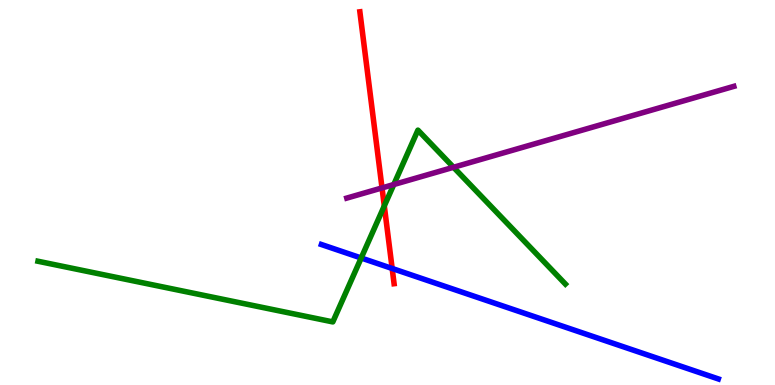[{'lines': ['blue', 'red'], 'intersections': [{'x': 5.06, 'y': 3.03}]}, {'lines': ['green', 'red'], 'intersections': [{'x': 4.96, 'y': 4.65}]}, {'lines': ['purple', 'red'], 'intersections': [{'x': 4.93, 'y': 5.12}]}, {'lines': ['blue', 'green'], 'intersections': [{'x': 4.66, 'y': 3.3}]}, {'lines': ['blue', 'purple'], 'intersections': []}, {'lines': ['green', 'purple'], 'intersections': [{'x': 5.08, 'y': 5.21}, {'x': 5.85, 'y': 5.65}]}]